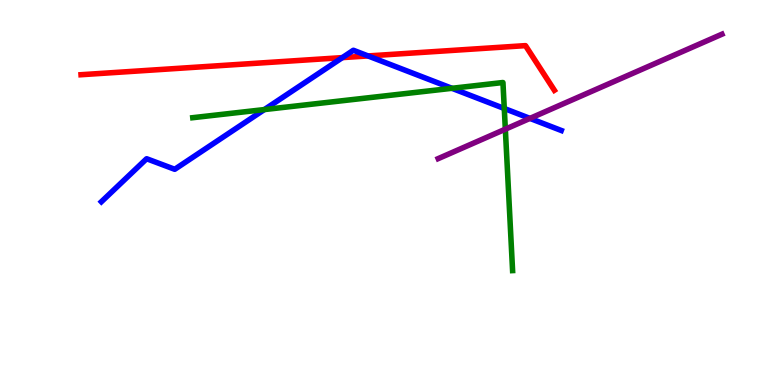[{'lines': ['blue', 'red'], 'intersections': [{'x': 4.42, 'y': 8.5}, {'x': 4.75, 'y': 8.55}]}, {'lines': ['green', 'red'], 'intersections': []}, {'lines': ['purple', 'red'], 'intersections': []}, {'lines': ['blue', 'green'], 'intersections': [{'x': 3.41, 'y': 7.15}, {'x': 5.83, 'y': 7.71}, {'x': 6.51, 'y': 7.18}]}, {'lines': ['blue', 'purple'], 'intersections': [{'x': 6.84, 'y': 6.92}]}, {'lines': ['green', 'purple'], 'intersections': [{'x': 6.52, 'y': 6.64}]}]